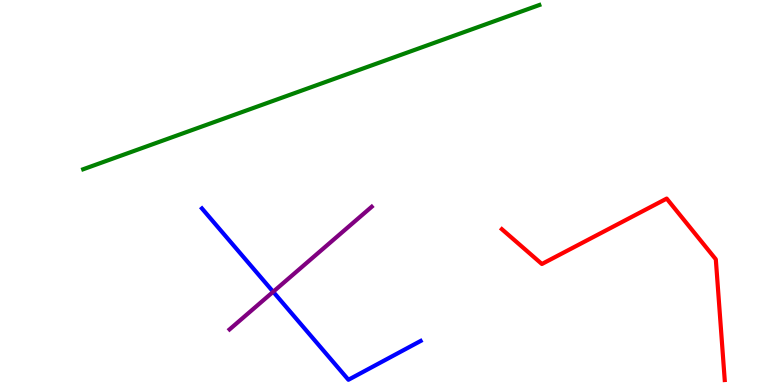[{'lines': ['blue', 'red'], 'intersections': []}, {'lines': ['green', 'red'], 'intersections': []}, {'lines': ['purple', 'red'], 'intersections': []}, {'lines': ['blue', 'green'], 'intersections': []}, {'lines': ['blue', 'purple'], 'intersections': [{'x': 3.52, 'y': 2.42}]}, {'lines': ['green', 'purple'], 'intersections': []}]